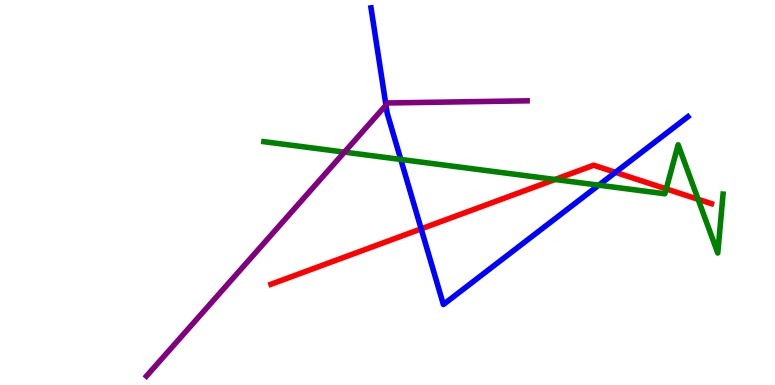[{'lines': ['blue', 'red'], 'intersections': [{'x': 5.43, 'y': 4.06}, {'x': 7.94, 'y': 5.52}]}, {'lines': ['green', 'red'], 'intersections': [{'x': 7.16, 'y': 5.34}, {'x': 8.6, 'y': 5.09}, {'x': 9.01, 'y': 4.82}]}, {'lines': ['purple', 'red'], 'intersections': []}, {'lines': ['blue', 'green'], 'intersections': [{'x': 5.17, 'y': 5.86}, {'x': 7.73, 'y': 5.19}]}, {'lines': ['blue', 'purple'], 'intersections': [{'x': 4.98, 'y': 7.27}]}, {'lines': ['green', 'purple'], 'intersections': [{'x': 4.44, 'y': 6.05}]}]